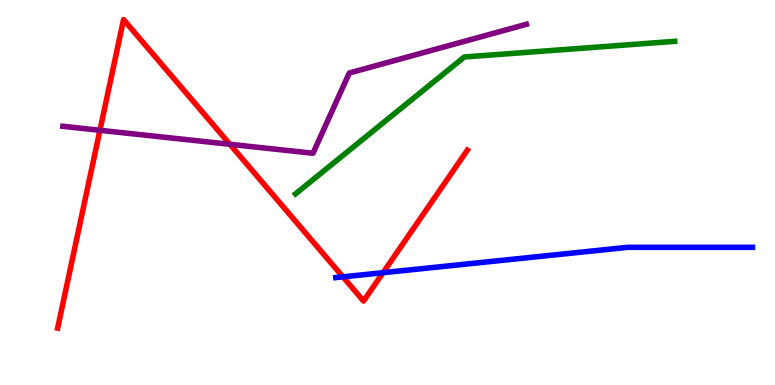[{'lines': ['blue', 'red'], 'intersections': [{'x': 4.42, 'y': 2.81}, {'x': 4.94, 'y': 2.92}]}, {'lines': ['green', 'red'], 'intersections': []}, {'lines': ['purple', 'red'], 'intersections': [{'x': 1.29, 'y': 6.62}, {'x': 2.97, 'y': 6.25}]}, {'lines': ['blue', 'green'], 'intersections': []}, {'lines': ['blue', 'purple'], 'intersections': []}, {'lines': ['green', 'purple'], 'intersections': []}]